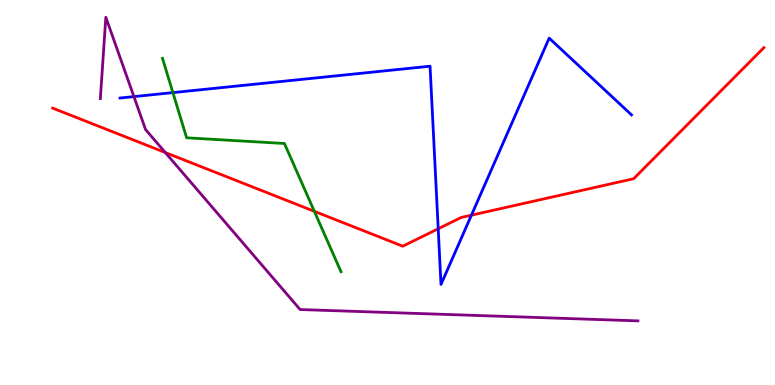[{'lines': ['blue', 'red'], 'intersections': [{'x': 5.65, 'y': 4.06}, {'x': 6.08, 'y': 4.41}]}, {'lines': ['green', 'red'], 'intersections': [{'x': 4.06, 'y': 4.51}]}, {'lines': ['purple', 'red'], 'intersections': [{'x': 2.13, 'y': 6.04}]}, {'lines': ['blue', 'green'], 'intersections': [{'x': 2.23, 'y': 7.59}]}, {'lines': ['blue', 'purple'], 'intersections': [{'x': 1.73, 'y': 7.49}]}, {'lines': ['green', 'purple'], 'intersections': []}]